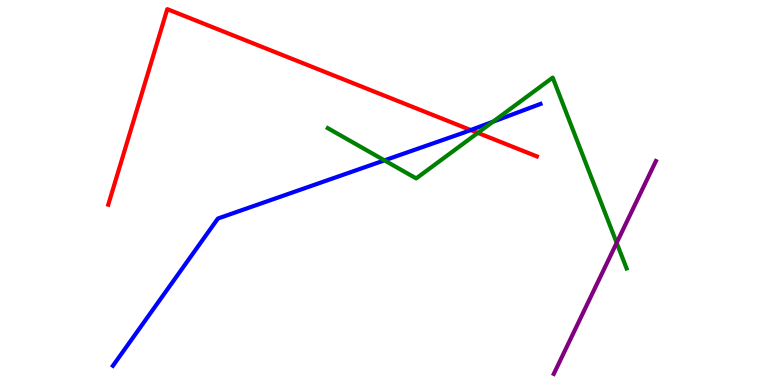[{'lines': ['blue', 'red'], 'intersections': [{'x': 6.07, 'y': 6.62}]}, {'lines': ['green', 'red'], 'intersections': [{'x': 6.17, 'y': 6.55}]}, {'lines': ['purple', 'red'], 'intersections': []}, {'lines': ['blue', 'green'], 'intersections': [{'x': 4.96, 'y': 5.83}, {'x': 6.36, 'y': 6.84}]}, {'lines': ['blue', 'purple'], 'intersections': []}, {'lines': ['green', 'purple'], 'intersections': [{'x': 7.96, 'y': 3.69}]}]